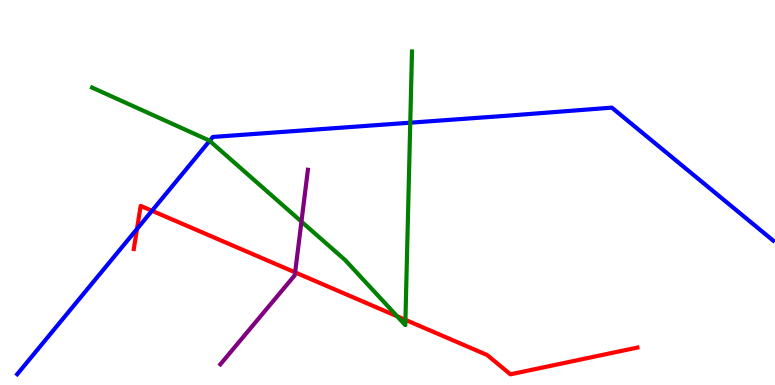[{'lines': ['blue', 'red'], 'intersections': [{'x': 1.77, 'y': 4.05}, {'x': 1.96, 'y': 4.53}]}, {'lines': ['green', 'red'], 'intersections': [{'x': 5.12, 'y': 1.79}, {'x': 5.23, 'y': 1.69}]}, {'lines': ['purple', 'red'], 'intersections': [{'x': 3.81, 'y': 2.93}]}, {'lines': ['blue', 'green'], 'intersections': [{'x': 2.71, 'y': 6.34}, {'x': 5.29, 'y': 6.81}]}, {'lines': ['blue', 'purple'], 'intersections': []}, {'lines': ['green', 'purple'], 'intersections': [{'x': 3.89, 'y': 4.24}]}]